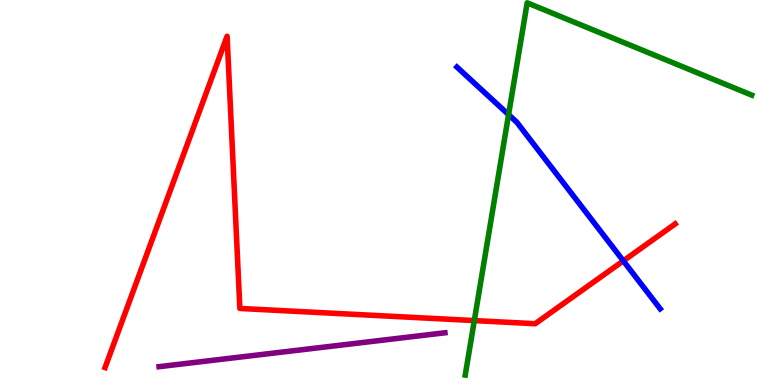[{'lines': ['blue', 'red'], 'intersections': [{'x': 8.04, 'y': 3.22}]}, {'lines': ['green', 'red'], 'intersections': [{'x': 6.12, 'y': 1.67}]}, {'lines': ['purple', 'red'], 'intersections': []}, {'lines': ['blue', 'green'], 'intersections': [{'x': 6.56, 'y': 7.02}]}, {'lines': ['blue', 'purple'], 'intersections': []}, {'lines': ['green', 'purple'], 'intersections': []}]